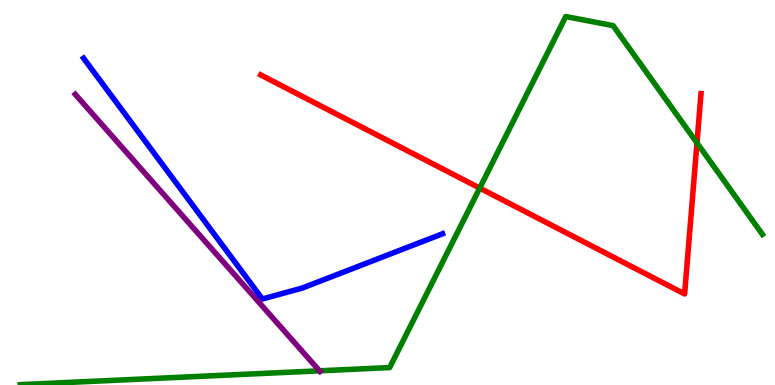[{'lines': ['blue', 'red'], 'intersections': []}, {'lines': ['green', 'red'], 'intersections': [{'x': 6.19, 'y': 5.11}, {'x': 8.99, 'y': 6.29}]}, {'lines': ['purple', 'red'], 'intersections': []}, {'lines': ['blue', 'green'], 'intersections': []}, {'lines': ['blue', 'purple'], 'intersections': []}, {'lines': ['green', 'purple'], 'intersections': [{'x': 4.12, 'y': 0.368}]}]